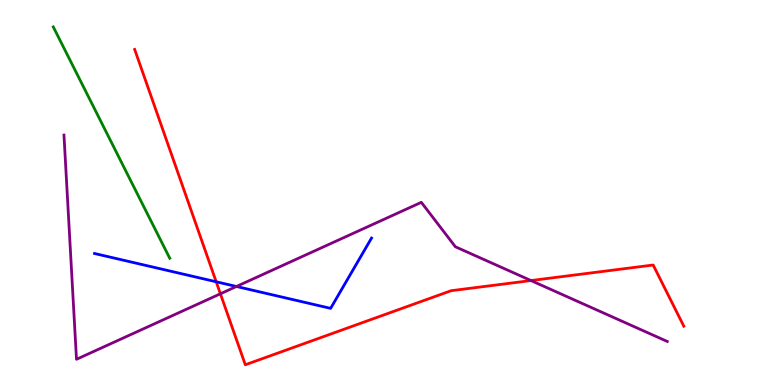[{'lines': ['blue', 'red'], 'intersections': [{'x': 2.79, 'y': 2.68}]}, {'lines': ['green', 'red'], 'intersections': []}, {'lines': ['purple', 'red'], 'intersections': [{'x': 2.84, 'y': 2.37}, {'x': 6.85, 'y': 2.71}]}, {'lines': ['blue', 'green'], 'intersections': []}, {'lines': ['blue', 'purple'], 'intersections': [{'x': 3.05, 'y': 2.56}]}, {'lines': ['green', 'purple'], 'intersections': []}]